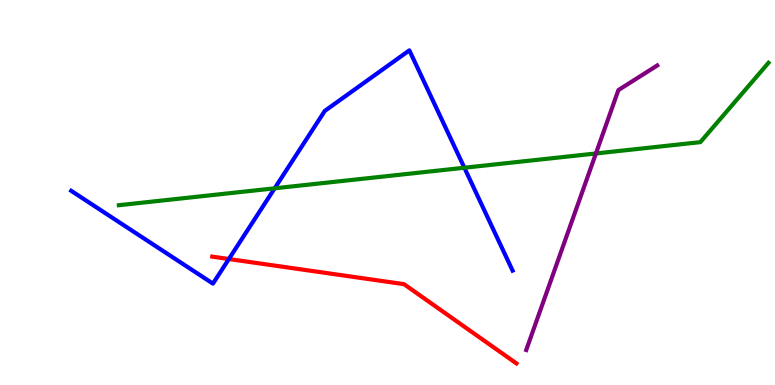[{'lines': ['blue', 'red'], 'intersections': [{'x': 2.95, 'y': 3.27}]}, {'lines': ['green', 'red'], 'intersections': []}, {'lines': ['purple', 'red'], 'intersections': []}, {'lines': ['blue', 'green'], 'intersections': [{'x': 3.54, 'y': 5.11}, {'x': 5.99, 'y': 5.64}]}, {'lines': ['blue', 'purple'], 'intersections': []}, {'lines': ['green', 'purple'], 'intersections': [{'x': 7.69, 'y': 6.01}]}]